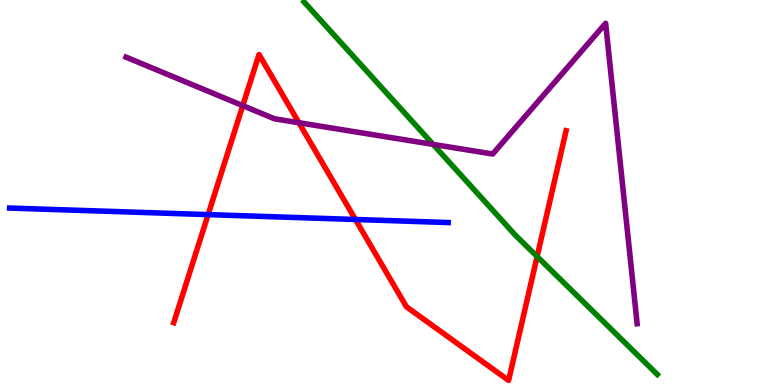[{'lines': ['blue', 'red'], 'intersections': [{'x': 2.69, 'y': 4.43}, {'x': 4.59, 'y': 4.3}]}, {'lines': ['green', 'red'], 'intersections': [{'x': 6.93, 'y': 3.34}]}, {'lines': ['purple', 'red'], 'intersections': [{'x': 3.13, 'y': 7.26}, {'x': 3.86, 'y': 6.81}]}, {'lines': ['blue', 'green'], 'intersections': []}, {'lines': ['blue', 'purple'], 'intersections': []}, {'lines': ['green', 'purple'], 'intersections': [{'x': 5.59, 'y': 6.25}]}]